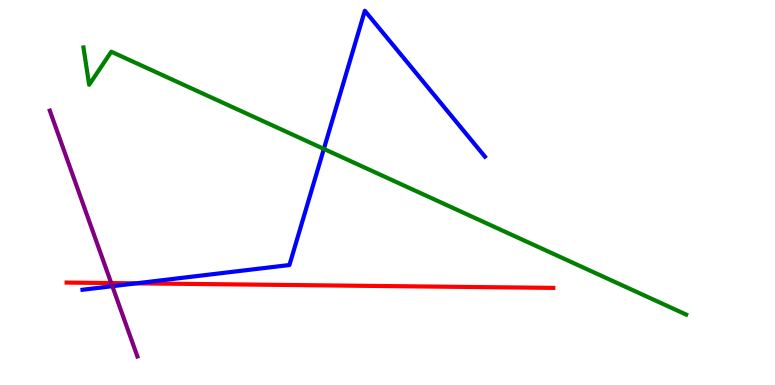[{'lines': ['blue', 'red'], 'intersections': [{'x': 1.76, 'y': 2.64}]}, {'lines': ['green', 'red'], 'intersections': []}, {'lines': ['purple', 'red'], 'intersections': [{'x': 1.44, 'y': 2.65}]}, {'lines': ['blue', 'green'], 'intersections': [{'x': 4.18, 'y': 6.13}]}, {'lines': ['blue', 'purple'], 'intersections': [{'x': 1.45, 'y': 2.57}]}, {'lines': ['green', 'purple'], 'intersections': []}]